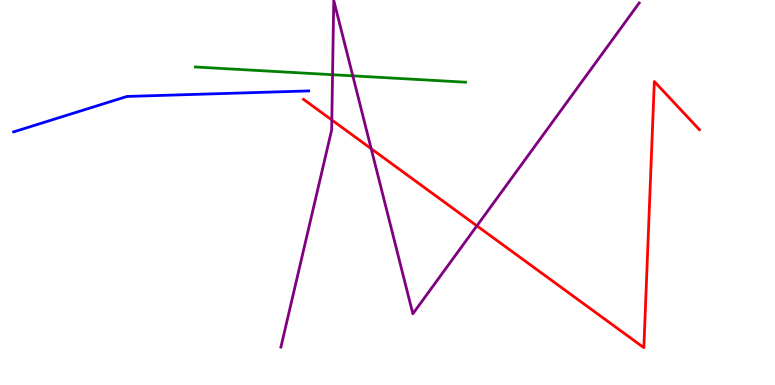[{'lines': ['blue', 'red'], 'intersections': []}, {'lines': ['green', 'red'], 'intersections': []}, {'lines': ['purple', 'red'], 'intersections': [{'x': 4.28, 'y': 6.88}, {'x': 4.79, 'y': 6.14}, {'x': 6.15, 'y': 4.13}]}, {'lines': ['blue', 'green'], 'intersections': []}, {'lines': ['blue', 'purple'], 'intersections': []}, {'lines': ['green', 'purple'], 'intersections': [{'x': 4.29, 'y': 8.06}, {'x': 4.55, 'y': 8.03}]}]